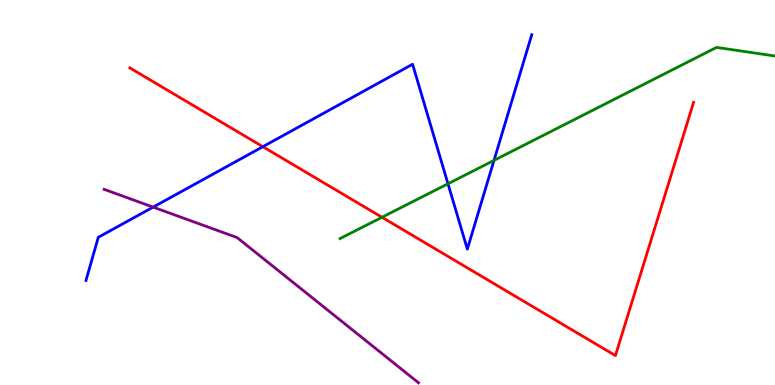[{'lines': ['blue', 'red'], 'intersections': [{'x': 3.39, 'y': 6.19}]}, {'lines': ['green', 'red'], 'intersections': [{'x': 4.93, 'y': 4.36}]}, {'lines': ['purple', 'red'], 'intersections': []}, {'lines': ['blue', 'green'], 'intersections': [{'x': 5.78, 'y': 5.23}, {'x': 6.37, 'y': 5.83}]}, {'lines': ['blue', 'purple'], 'intersections': [{'x': 1.98, 'y': 4.62}]}, {'lines': ['green', 'purple'], 'intersections': []}]